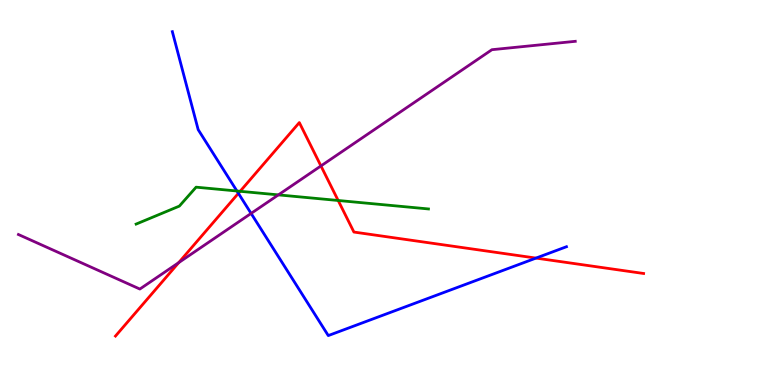[{'lines': ['blue', 'red'], 'intersections': [{'x': 3.08, 'y': 4.98}, {'x': 6.92, 'y': 3.3}]}, {'lines': ['green', 'red'], 'intersections': [{'x': 3.1, 'y': 5.03}, {'x': 4.36, 'y': 4.79}]}, {'lines': ['purple', 'red'], 'intersections': [{'x': 2.31, 'y': 3.18}, {'x': 4.14, 'y': 5.69}]}, {'lines': ['blue', 'green'], 'intersections': [{'x': 3.06, 'y': 5.04}]}, {'lines': ['blue', 'purple'], 'intersections': [{'x': 3.24, 'y': 4.46}]}, {'lines': ['green', 'purple'], 'intersections': [{'x': 3.59, 'y': 4.94}]}]